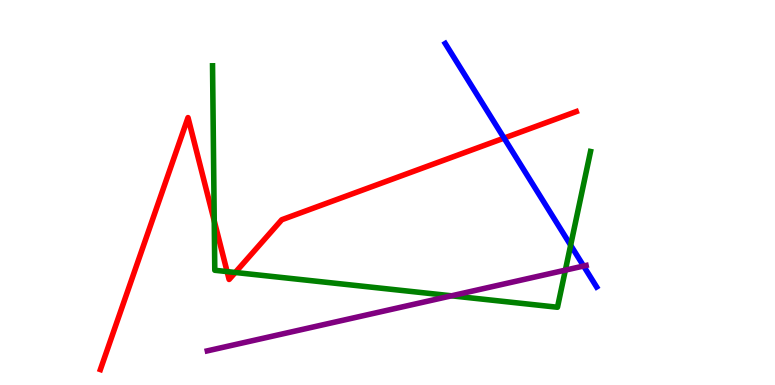[{'lines': ['blue', 'red'], 'intersections': [{'x': 6.5, 'y': 6.41}]}, {'lines': ['green', 'red'], 'intersections': [{'x': 2.76, 'y': 4.26}, {'x': 2.93, 'y': 2.95}, {'x': 3.04, 'y': 2.92}]}, {'lines': ['purple', 'red'], 'intersections': []}, {'lines': ['blue', 'green'], 'intersections': [{'x': 7.36, 'y': 3.63}]}, {'lines': ['blue', 'purple'], 'intersections': [{'x': 7.53, 'y': 3.09}]}, {'lines': ['green', 'purple'], 'intersections': [{'x': 5.83, 'y': 2.32}, {'x': 7.29, 'y': 2.98}]}]